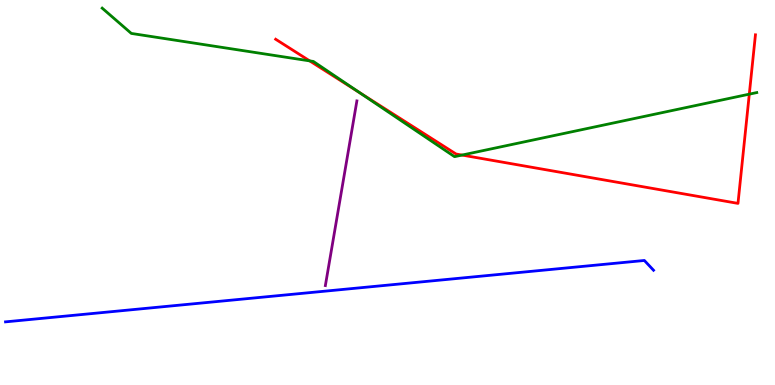[{'lines': ['blue', 'red'], 'intersections': []}, {'lines': ['green', 'red'], 'intersections': [{'x': 4.0, 'y': 8.42}, {'x': 4.64, 'y': 7.59}, {'x': 5.96, 'y': 5.97}, {'x': 9.67, 'y': 7.55}]}, {'lines': ['purple', 'red'], 'intersections': []}, {'lines': ['blue', 'green'], 'intersections': []}, {'lines': ['blue', 'purple'], 'intersections': []}, {'lines': ['green', 'purple'], 'intersections': []}]